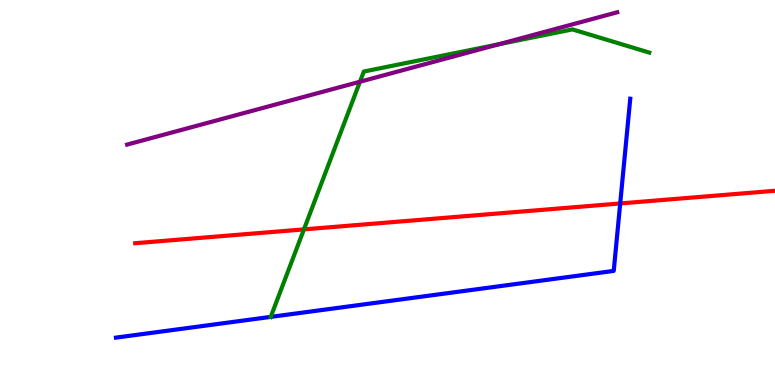[{'lines': ['blue', 'red'], 'intersections': [{'x': 8.0, 'y': 4.72}]}, {'lines': ['green', 'red'], 'intersections': [{'x': 3.92, 'y': 4.04}]}, {'lines': ['purple', 'red'], 'intersections': []}, {'lines': ['blue', 'green'], 'intersections': [{'x': 3.49, 'y': 1.77}]}, {'lines': ['blue', 'purple'], 'intersections': []}, {'lines': ['green', 'purple'], 'intersections': [{'x': 4.64, 'y': 7.88}, {'x': 6.43, 'y': 8.85}]}]